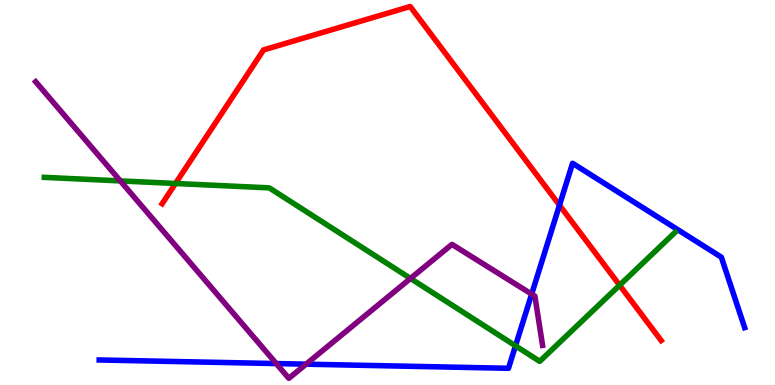[{'lines': ['blue', 'red'], 'intersections': [{'x': 7.22, 'y': 4.67}]}, {'lines': ['green', 'red'], 'intersections': [{'x': 2.26, 'y': 5.23}, {'x': 7.99, 'y': 2.59}]}, {'lines': ['purple', 'red'], 'intersections': []}, {'lines': ['blue', 'green'], 'intersections': [{'x': 6.65, 'y': 1.02}]}, {'lines': ['blue', 'purple'], 'intersections': [{'x': 3.56, 'y': 0.557}, {'x': 3.95, 'y': 0.541}, {'x': 6.86, 'y': 2.36}]}, {'lines': ['green', 'purple'], 'intersections': [{'x': 1.55, 'y': 5.3}, {'x': 5.3, 'y': 2.77}]}]